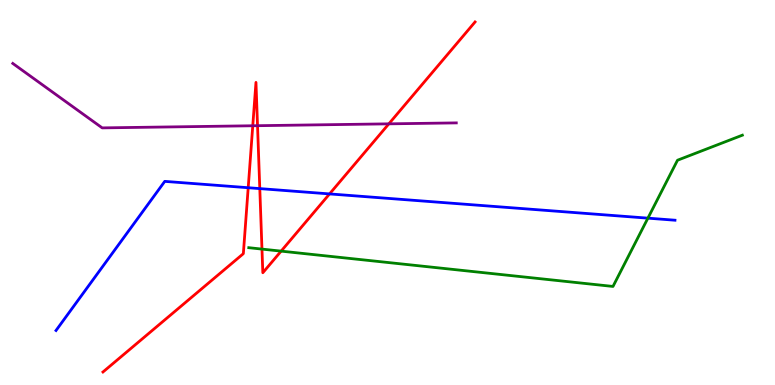[{'lines': ['blue', 'red'], 'intersections': [{'x': 3.2, 'y': 5.12}, {'x': 3.35, 'y': 5.1}, {'x': 4.25, 'y': 4.96}]}, {'lines': ['green', 'red'], 'intersections': [{'x': 3.38, 'y': 3.53}, {'x': 3.63, 'y': 3.48}]}, {'lines': ['purple', 'red'], 'intersections': [{'x': 3.26, 'y': 6.73}, {'x': 3.32, 'y': 6.74}, {'x': 5.02, 'y': 6.78}]}, {'lines': ['blue', 'green'], 'intersections': [{'x': 8.36, 'y': 4.33}]}, {'lines': ['blue', 'purple'], 'intersections': []}, {'lines': ['green', 'purple'], 'intersections': []}]